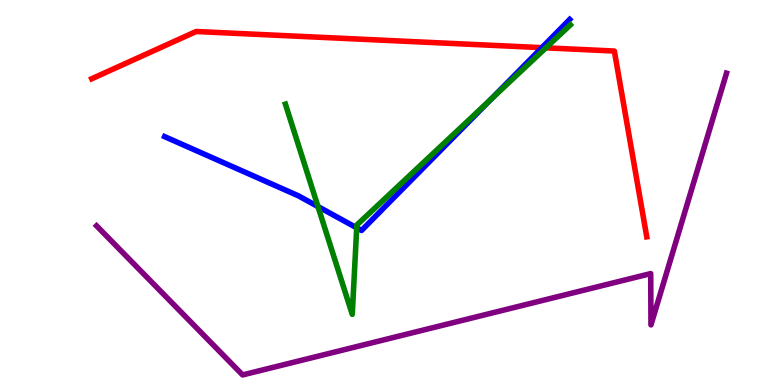[{'lines': ['blue', 'red'], 'intersections': [{'x': 6.99, 'y': 8.76}]}, {'lines': ['green', 'red'], 'intersections': [{'x': 7.04, 'y': 8.76}]}, {'lines': ['purple', 'red'], 'intersections': []}, {'lines': ['blue', 'green'], 'intersections': [{'x': 4.1, 'y': 4.63}, {'x': 4.6, 'y': 4.08}, {'x': 6.33, 'y': 7.41}]}, {'lines': ['blue', 'purple'], 'intersections': []}, {'lines': ['green', 'purple'], 'intersections': []}]